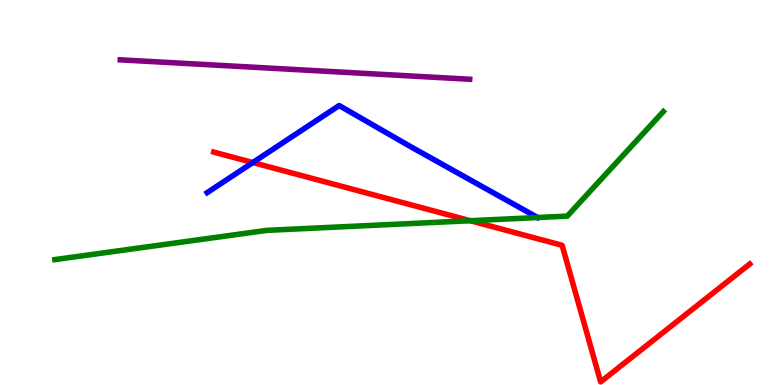[{'lines': ['blue', 'red'], 'intersections': [{'x': 3.26, 'y': 5.78}]}, {'lines': ['green', 'red'], 'intersections': [{'x': 6.07, 'y': 4.27}]}, {'lines': ['purple', 'red'], 'intersections': []}, {'lines': ['blue', 'green'], 'intersections': []}, {'lines': ['blue', 'purple'], 'intersections': []}, {'lines': ['green', 'purple'], 'intersections': []}]